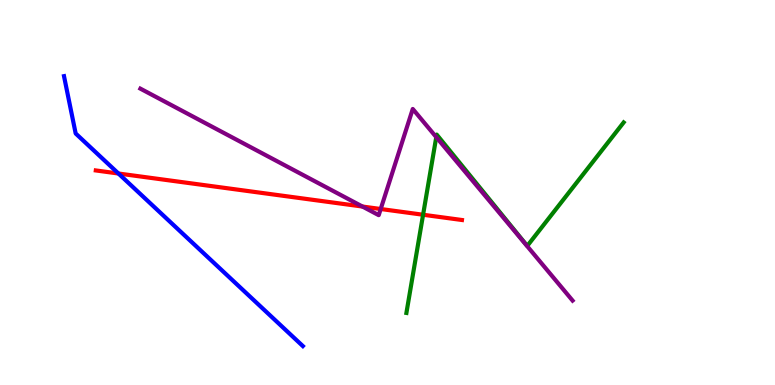[{'lines': ['blue', 'red'], 'intersections': [{'x': 1.53, 'y': 5.49}]}, {'lines': ['green', 'red'], 'intersections': [{'x': 5.46, 'y': 4.42}]}, {'lines': ['purple', 'red'], 'intersections': [{'x': 4.68, 'y': 4.64}, {'x': 4.91, 'y': 4.57}]}, {'lines': ['blue', 'green'], 'intersections': []}, {'lines': ['blue', 'purple'], 'intersections': []}, {'lines': ['green', 'purple'], 'intersections': [{'x': 5.63, 'y': 6.44}]}]